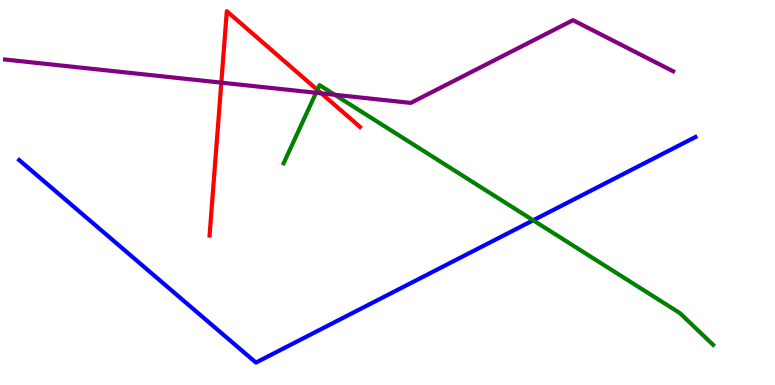[{'lines': ['blue', 'red'], 'intersections': []}, {'lines': ['green', 'red'], 'intersections': [{'x': 4.1, 'y': 7.67}]}, {'lines': ['purple', 'red'], 'intersections': [{'x': 2.86, 'y': 7.85}, {'x': 4.15, 'y': 7.58}]}, {'lines': ['blue', 'green'], 'intersections': [{'x': 6.88, 'y': 4.28}]}, {'lines': ['blue', 'purple'], 'intersections': []}, {'lines': ['green', 'purple'], 'intersections': [{'x': 4.08, 'y': 7.59}, {'x': 4.32, 'y': 7.54}]}]